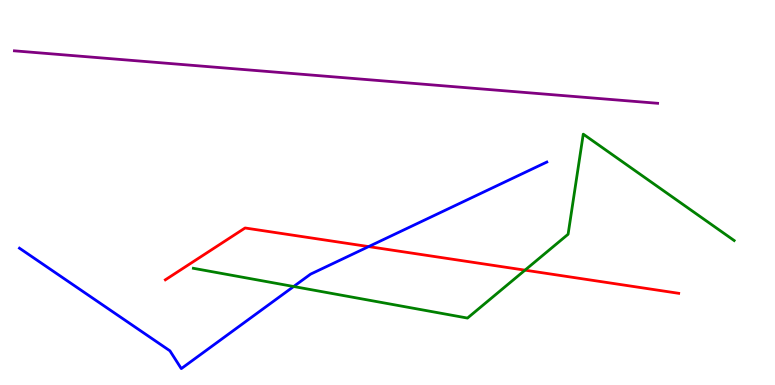[{'lines': ['blue', 'red'], 'intersections': [{'x': 4.76, 'y': 3.59}]}, {'lines': ['green', 'red'], 'intersections': [{'x': 6.77, 'y': 2.98}]}, {'lines': ['purple', 'red'], 'intersections': []}, {'lines': ['blue', 'green'], 'intersections': [{'x': 3.79, 'y': 2.56}]}, {'lines': ['blue', 'purple'], 'intersections': []}, {'lines': ['green', 'purple'], 'intersections': []}]